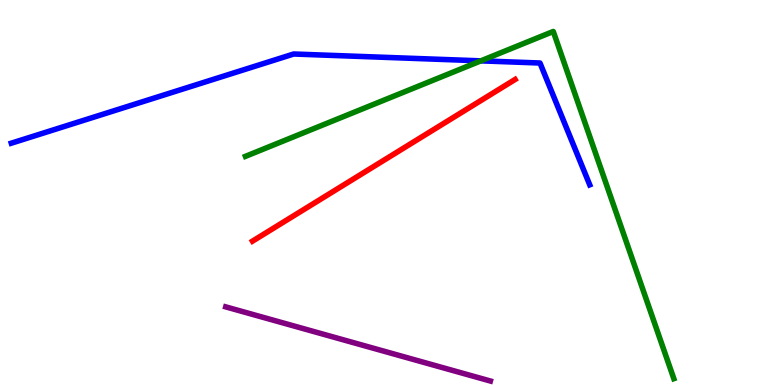[{'lines': ['blue', 'red'], 'intersections': []}, {'lines': ['green', 'red'], 'intersections': []}, {'lines': ['purple', 'red'], 'intersections': []}, {'lines': ['blue', 'green'], 'intersections': [{'x': 6.2, 'y': 8.42}]}, {'lines': ['blue', 'purple'], 'intersections': []}, {'lines': ['green', 'purple'], 'intersections': []}]